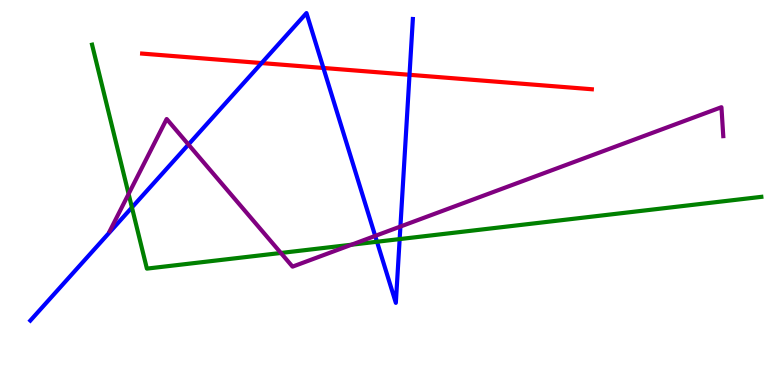[{'lines': ['blue', 'red'], 'intersections': [{'x': 3.38, 'y': 8.36}, {'x': 4.17, 'y': 8.23}, {'x': 5.28, 'y': 8.06}]}, {'lines': ['green', 'red'], 'intersections': []}, {'lines': ['purple', 'red'], 'intersections': []}, {'lines': ['blue', 'green'], 'intersections': [{'x': 1.7, 'y': 4.61}, {'x': 4.86, 'y': 3.72}, {'x': 5.16, 'y': 3.79}]}, {'lines': ['blue', 'purple'], 'intersections': [{'x': 2.43, 'y': 6.25}, {'x': 4.84, 'y': 3.87}, {'x': 5.17, 'y': 4.12}]}, {'lines': ['green', 'purple'], 'intersections': [{'x': 1.66, 'y': 4.96}, {'x': 3.62, 'y': 3.43}, {'x': 4.54, 'y': 3.64}]}]